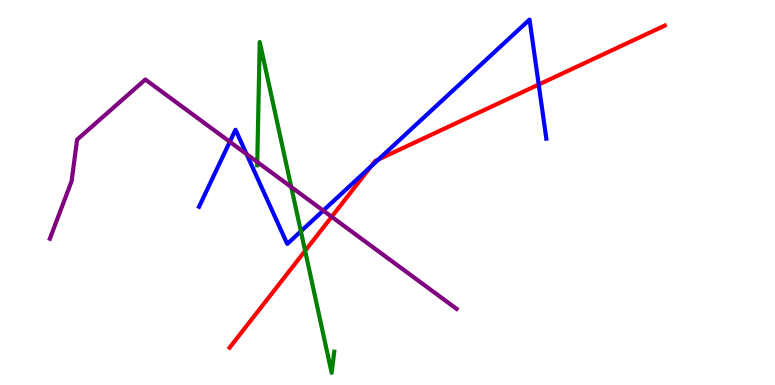[{'lines': ['blue', 'red'], 'intersections': [{'x': 4.79, 'y': 5.68}, {'x': 4.88, 'y': 5.86}, {'x': 6.95, 'y': 7.8}]}, {'lines': ['green', 'red'], 'intersections': [{'x': 3.94, 'y': 3.48}]}, {'lines': ['purple', 'red'], 'intersections': [{'x': 4.28, 'y': 4.37}]}, {'lines': ['blue', 'green'], 'intersections': [{'x': 3.88, 'y': 3.99}]}, {'lines': ['blue', 'purple'], 'intersections': [{'x': 2.97, 'y': 6.32}, {'x': 3.18, 'y': 6.0}, {'x': 4.17, 'y': 4.53}]}, {'lines': ['green', 'purple'], 'intersections': [{'x': 3.32, 'y': 5.79}, {'x': 3.76, 'y': 5.14}]}]